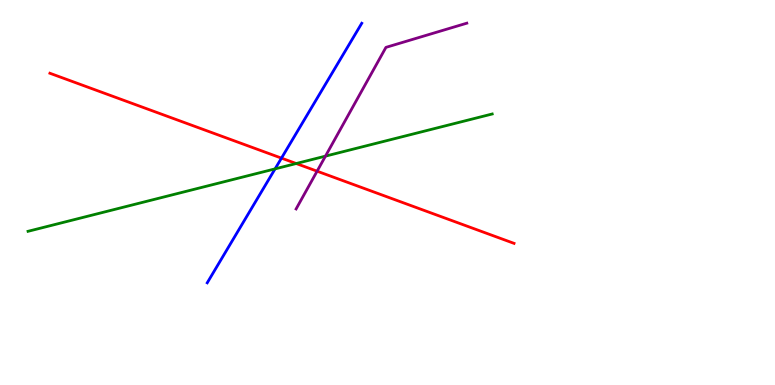[{'lines': ['blue', 'red'], 'intersections': [{'x': 3.63, 'y': 5.89}]}, {'lines': ['green', 'red'], 'intersections': [{'x': 3.82, 'y': 5.75}]}, {'lines': ['purple', 'red'], 'intersections': [{'x': 4.09, 'y': 5.55}]}, {'lines': ['blue', 'green'], 'intersections': [{'x': 3.55, 'y': 5.61}]}, {'lines': ['blue', 'purple'], 'intersections': []}, {'lines': ['green', 'purple'], 'intersections': [{'x': 4.2, 'y': 5.94}]}]